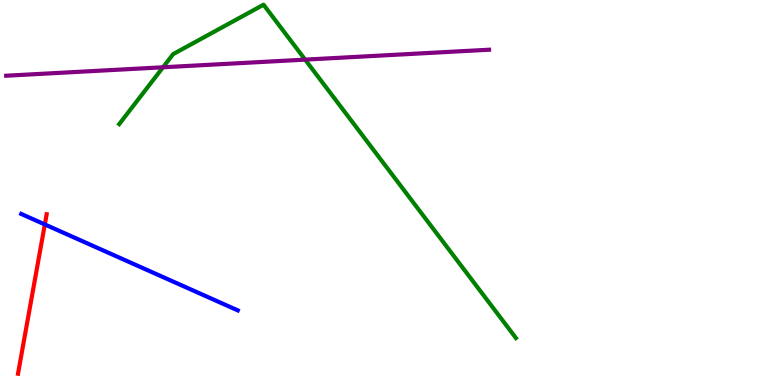[{'lines': ['blue', 'red'], 'intersections': [{'x': 0.578, 'y': 4.17}]}, {'lines': ['green', 'red'], 'intersections': []}, {'lines': ['purple', 'red'], 'intersections': []}, {'lines': ['blue', 'green'], 'intersections': []}, {'lines': ['blue', 'purple'], 'intersections': []}, {'lines': ['green', 'purple'], 'intersections': [{'x': 2.1, 'y': 8.25}, {'x': 3.94, 'y': 8.45}]}]